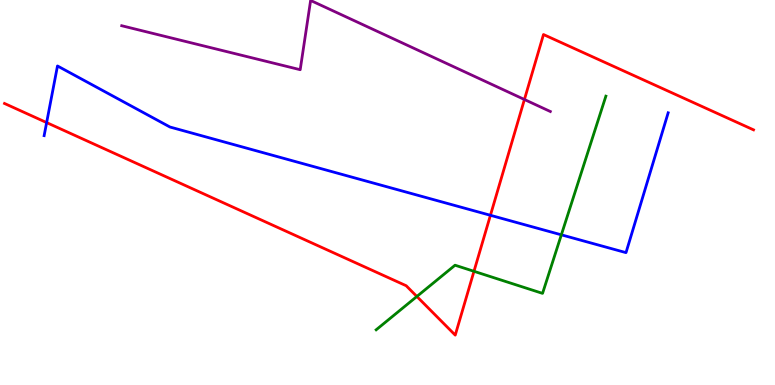[{'lines': ['blue', 'red'], 'intersections': [{'x': 0.602, 'y': 6.82}, {'x': 6.33, 'y': 4.41}]}, {'lines': ['green', 'red'], 'intersections': [{'x': 5.38, 'y': 2.3}, {'x': 6.12, 'y': 2.95}]}, {'lines': ['purple', 'red'], 'intersections': [{'x': 6.77, 'y': 7.42}]}, {'lines': ['blue', 'green'], 'intersections': [{'x': 7.24, 'y': 3.9}]}, {'lines': ['blue', 'purple'], 'intersections': []}, {'lines': ['green', 'purple'], 'intersections': []}]